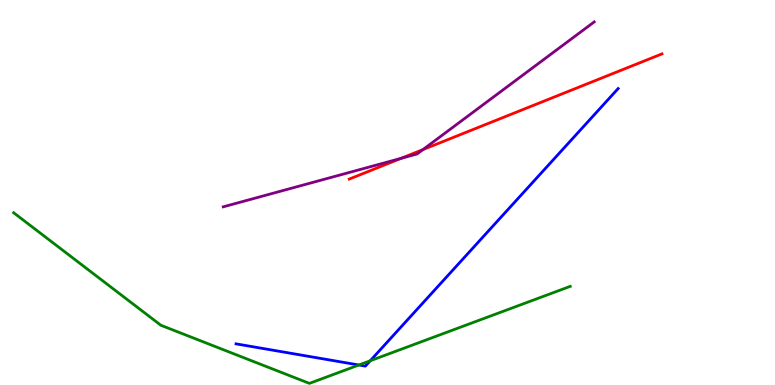[{'lines': ['blue', 'red'], 'intersections': []}, {'lines': ['green', 'red'], 'intersections': []}, {'lines': ['purple', 'red'], 'intersections': [{'x': 5.17, 'y': 5.89}, {'x': 5.46, 'y': 6.11}]}, {'lines': ['blue', 'green'], 'intersections': [{'x': 4.63, 'y': 0.519}, {'x': 4.78, 'y': 0.63}]}, {'lines': ['blue', 'purple'], 'intersections': []}, {'lines': ['green', 'purple'], 'intersections': []}]